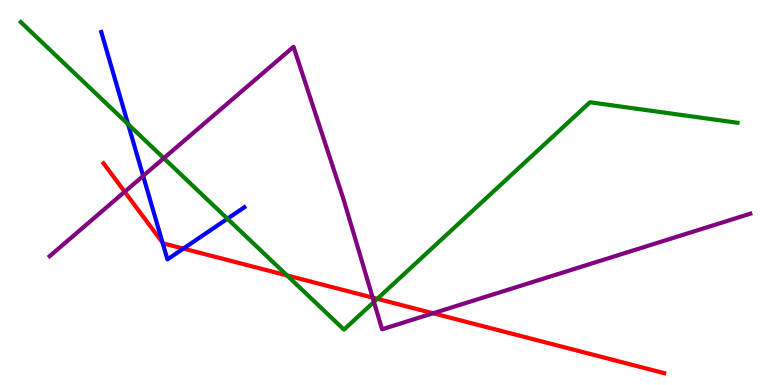[{'lines': ['blue', 'red'], 'intersections': [{'x': 2.1, 'y': 3.7}, {'x': 2.37, 'y': 3.54}]}, {'lines': ['green', 'red'], 'intersections': [{'x': 3.7, 'y': 2.85}, {'x': 4.87, 'y': 2.24}]}, {'lines': ['purple', 'red'], 'intersections': [{'x': 1.61, 'y': 5.02}, {'x': 4.81, 'y': 2.27}, {'x': 5.59, 'y': 1.86}]}, {'lines': ['blue', 'green'], 'intersections': [{'x': 1.65, 'y': 6.77}, {'x': 2.93, 'y': 4.32}]}, {'lines': ['blue', 'purple'], 'intersections': [{'x': 1.85, 'y': 5.43}]}, {'lines': ['green', 'purple'], 'intersections': [{'x': 2.11, 'y': 5.89}, {'x': 4.83, 'y': 2.16}]}]